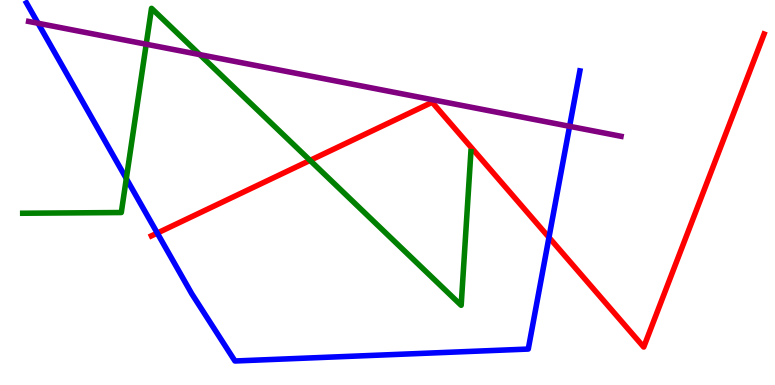[{'lines': ['blue', 'red'], 'intersections': [{'x': 2.03, 'y': 3.95}, {'x': 7.08, 'y': 3.83}]}, {'lines': ['green', 'red'], 'intersections': [{'x': 4.0, 'y': 5.83}]}, {'lines': ['purple', 'red'], 'intersections': []}, {'lines': ['blue', 'green'], 'intersections': [{'x': 1.63, 'y': 5.36}]}, {'lines': ['blue', 'purple'], 'intersections': [{'x': 0.491, 'y': 9.4}, {'x': 7.35, 'y': 6.72}]}, {'lines': ['green', 'purple'], 'intersections': [{'x': 1.89, 'y': 8.85}, {'x': 2.58, 'y': 8.58}]}]